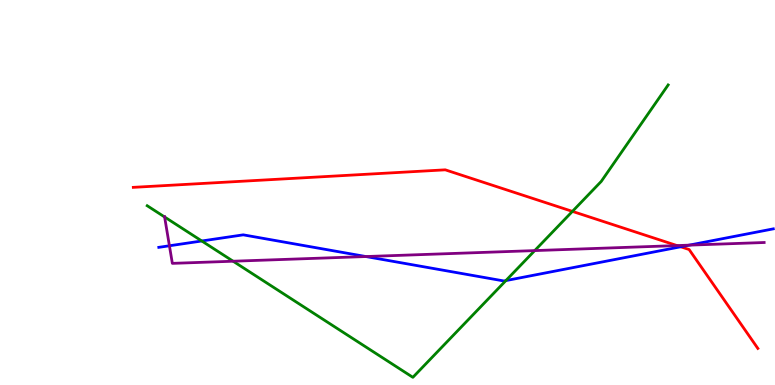[{'lines': ['blue', 'red'], 'intersections': [{'x': 8.78, 'y': 3.59}]}, {'lines': ['green', 'red'], 'intersections': [{'x': 7.39, 'y': 4.51}]}, {'lines': ['purple', 'red'], 'intersections': [{'x': 8.74, 'y': 3.62}]}, {'lines': ['blue', 'green'], 'intersections': [{'x': 2.6, 'y': 3.74}, {'x': 6.53, 'y': 2.71}]}, {'lines': ['blue', 'purple'], 'intersections': [{'x': 2.19, 'y': 3.62}, {'x': 4.72, 'y': 3.34}, {'x': 8.89, 'y': 3.63}]}, {'lines': ['green', 'purple'], 'intersections': [{'x': 2.12, 'y': 4.36}, {'x': 3.01, 'y': 3.21}, {'x': 6.9, 'y': 3.49}]}]